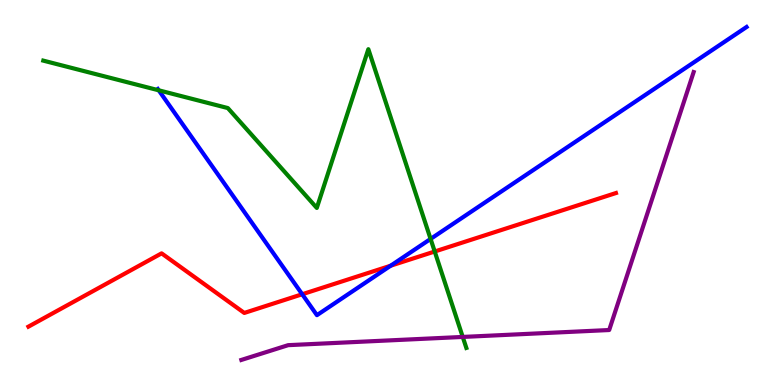[{'lines': ['blue', 'red'], 'intersections': [{'x': 3.9, 'y': 2.36}, {'x': 5.04, 'y': 3.1}]}, {'lines': ['green', 'red'], 'intersections': [{'x': 5.61, 'y': 3.47}]}, {'lines': ['purple', 'red'], 'intersections': []}, {'lines': ['blue', 'green'], 'intersections': [{'x': 2.05, 'y': 7.65}, {'x': 5.56, 'y': 3.79}]}, {'lines': ['blue', 'purple'], 'intersections': []}, {'lines': ['green', 'purple'], 'intersections': [{'x': 5.97, 'y': 1.25}]}]